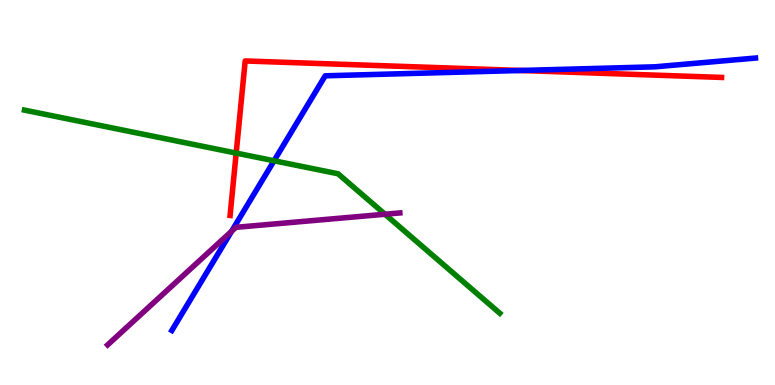[{'lines': ['blue', 'red'], 'intersections': [{'x': 6.72, 'y': 8.17}]}, {'lines': ['green', 'red'], 'intersections': [{'x': 3.05, 'y': 6.02}]}, {'lines': ['purple', 'red'], 'intersections': []}, {'lines': ['blue', 'green'], 'intersections': [{'x': 3.54, 'y': 5.82}]}, {'lines': ['blue', 'purple'], 'intersections': [{'x': 2.99, 'y': 3.99}]}, {'lines': ['green', 'purple'], 'intersections': [{'x': 4.97, 'y': 4.44}]}]